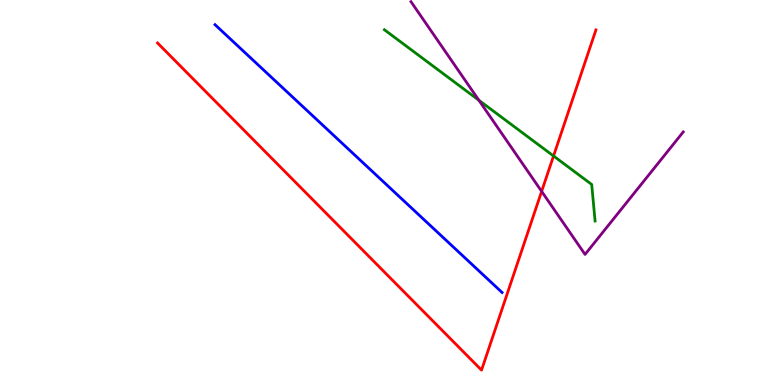[{'lines': ['blue', 'red'], 'intersections': []}, {'lines': ['green', 'red'], 'intersections': [{'x': 7.14, 'y': 5.95}]}, {'lines': ['purple', 'red'], 'intersections': [{'x': 6.99, 'y': 5.03}]}, {'lines': ['blue', 'green'], 'intersections': []}, {'lines': ['blue', 'purple'], 'intersections': []}, {'lines': ['green', 'purple'], 'intersections': [{'x': 6.18, 'y': 7.4}]}]